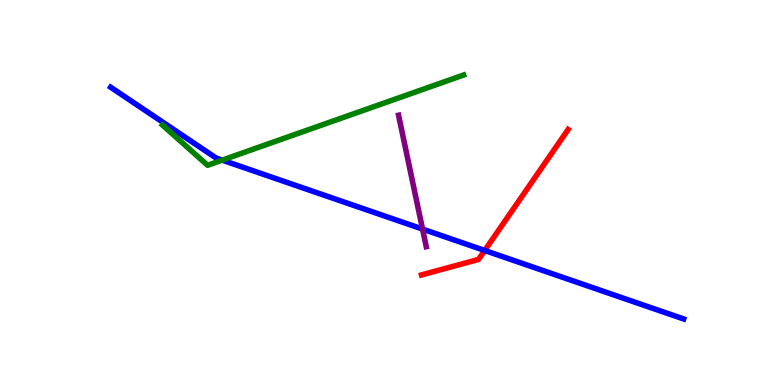[{'lines': ['blue', 'red'], 'intersections': [{'x': 6.25, 'y': 3.49}]}, {'lines': ['green', 'red'], 'intersections': []}, {'lines': ['purple', 'red'], 'intersections': []}, {'lines': ['blue', 'green'], 'intersections': [{'x': 2.87, 'y': 5.84}]}, {'lines': ['blue', 'purple'], 'intersections': [{'x': 5.45, 'y': 4.05}]}, {'lines': ['green', 'purple'], 'intersections': []}]